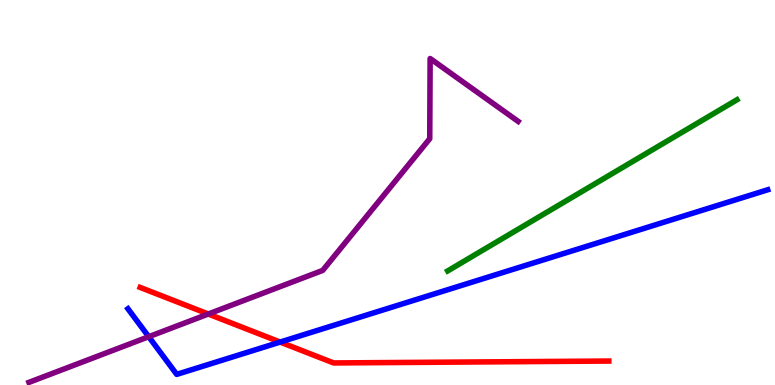[{'lines': ['blue', 'red'], 'intersections': [{'x': 3.61, 'y': 1.12}]}, {'lines': ['green', 'red'], 'intersections': []}, {'lines': ['purple', 'red'], 'intersections': [{'x': 2.69, 'y': 1.84}]}, {'lines': ['blue', 'green'], 'intersections': []}, {'lines': ['blue', 'purple'], 'intersections': [{'x': 1.92, 'y': 1.25}]}, {'lines': ['green', 'purple'], 'intersections': []}]